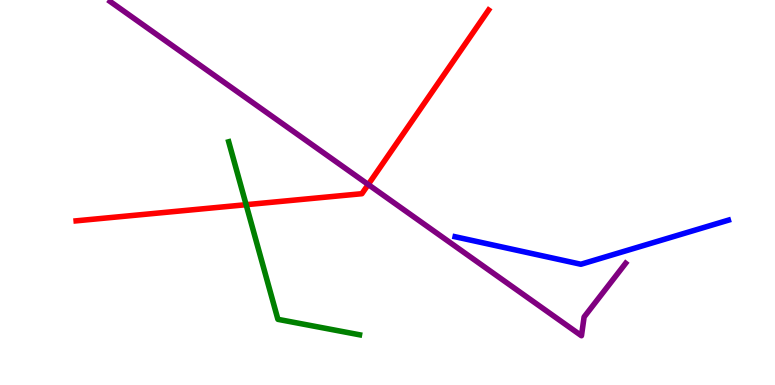[{'lines': ['blue', 'red'], 'intersections': []}, {'lines': ['green', 'red'], 'intersections': [{'x': 3.18, 'y': 4.68}]}, {'lines': ['purple', 'red'], 'intersections': [{'x': 4.75, 'y': 5.21}]}, {'lines': ['blue', 'green'], 'intersections': []}, {'lines': ['blue', 'purple'], 'intersections': []}, {'lines': ['green', 'purple'], 'intersections': []}]